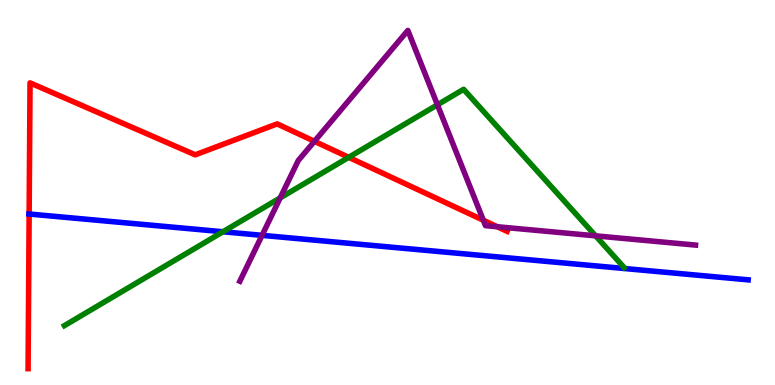[{'lines': ['blue', 'red'], 'intersections': [{'x': 0.376, 'y': 4.44}]}, {'lines': ['green', 'red'], 'intersections': [{'x': 4.5, 'y': 5.91}]}, {'lines': ['purple', 'red'], 'intersections': [{'x': 4.06, 'y': 6.33}, {'x': 6.24, 'y': 4.28}, {'x': 6.42, 'y': 4.11}]}, {'lines': ['blue', 'green'], 'intersections': [{'x': 2.88, 'y': 3.98}]}, {'lines': ['blue', 'purple'], 'intersections': [{'x': 3.38, 'y': 3.89}]}, {'lines': ['green', 'purple'], 'intersections': [{'x': 3.62, 'y': 4.86}, {'x': 5.64, 'y': 7.28}, {'x': 7.69, 'y': 3.87}]}]